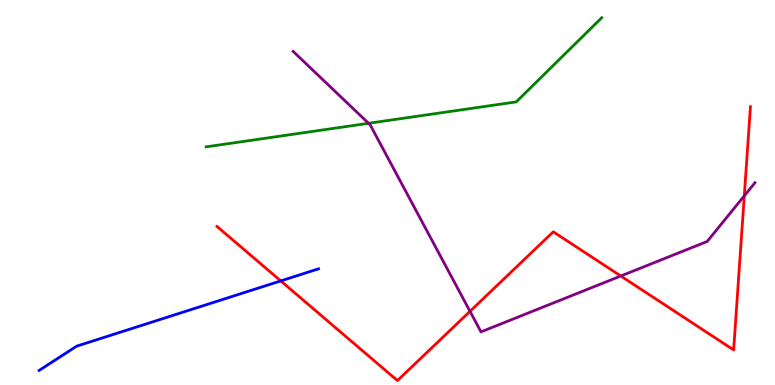[{'lines': ['blue', 'red'], 'intersections': [{'x': 3.62, 'y': 2.7}]}, {'lines': ['green', 'red'], 'intersections': []}, {'lines': ['purple', 'red'], 'intersections': [{'x': 6.06, 'y': 1.91}, {'x': 8.01, 'y': 2.83}, {'x': 9.6, 'y': 4.91}]}, {'lines': ['blue', 'green'], 'intersections': []}, {'lines': ['blue', 'purple'], 'intersections': []}, {'lines': ['green', 'purple'], 'intersections': [{'x': 4.76, 'y': 6.8}]}]